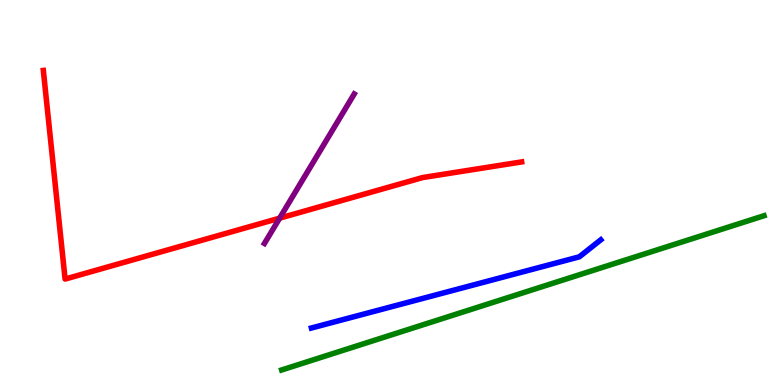[{'lines': ['blue', 'red'], 'intersections': []}, {'lines': ['green', 'red'], 'intersections': []}, {'lines': ['purple', 'red'], 'intersections': [{'x': 3.61, 'y': 4.33}]}, {'lines': ['blue', 'green'], 'intersections': []}, {'lines': ['blue', 'purple'], 'intersections': []}, {'lines': ['green', 'purple'], 'intersections': []}]